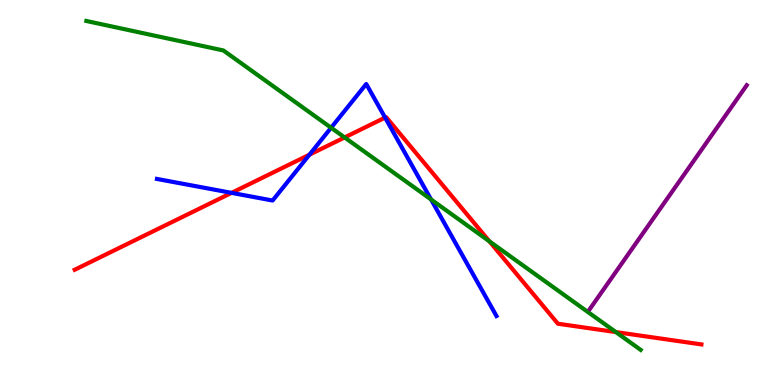[{'lines': ['blue', 'red'], 'intersections': [{'x': 2.99, 'y': 4.99}, {'x': 3.99, 'y': 5.98}, {'x': 4.97, 'y': 6.95}]}, {'lines': ['green', 'red'], 'intersections': [{'x': 4.45, 'y': 6.43}, {'x': 6.32, 'y': 3.73}, {'x': 7.95, 'y': 1.37}]}, {'lines': ['purple', 'red'], 'intersections': []}, {'lines': ['blue', 'green'], 'intersections': [{'x': 4.27, 'y': 6.68}, {'x': 5.56, 'y': 4.82}]}, {'lines': ['blue', 'purple'], 'intersections': []}, {'lines': ['green', 'purple'], 'intersections': []}]